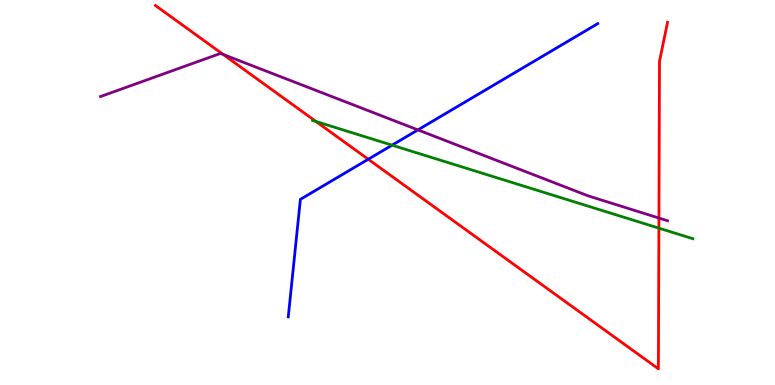[{'lines': ['blue', 'red'], 'intersections': [{'x': 4.75, 'y': 5.86}]}, {'lines': ['green', 'red'], 'intersections': [{'x': 4.08, 'y': 6.84}, {'x': 8.5, 'y': 4.07}]}, {'lines': ['purple', 'red'], 'intersections': [{'x': 2.88, 'y': 8.59}, {'x': 8.5, 'y': 4.34}]}, {'lines': ['blue', 'green'], 'intersections': [{'x': 5.06, 'y': 6.23}]}, {'lines': ['blue', 'purple'], 'intersections': [{'x': 5.39, 'y': 6.63}]}, {'lines': ['green', 'purple'], 'intersections': []}]